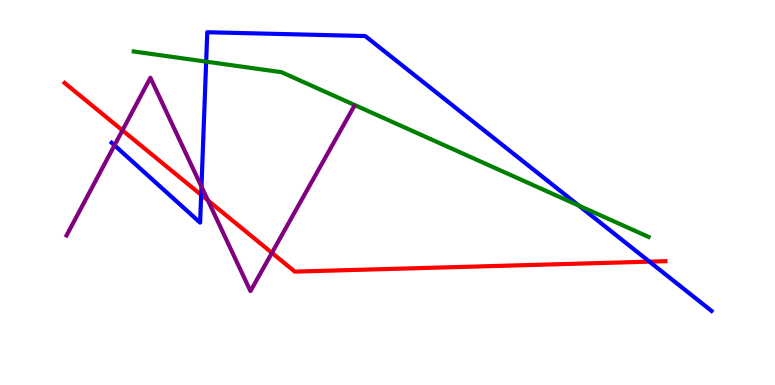[{'lines': ['blue', 'red'], 'intersections': [{'x': 2.6, 'y': 4.94}, {'x': 8.38, 'y': 3.2}]}, {'lines': ['green', 'red'], 'intersections': []}, {'lines': ['purple', 'red'], 'intersections': [{'x': 1.58, 'y': 6.61}, {'x': 2.68, 'y': 4.79}, {'x': 3.51, 'y': 3.43}]}, {'lines': ['blue', 'green'], 'intersections': [{'x': 2.66, 'y': 8.4}, {'x': 7.47, 'y': 4.66}]}, {'lines': ['blue', 'purple'], 'intersections': [{'x': 1.48, 'y': 6.23}, {'x': 2.6, 'y': 5.15}]}, {'lines': ['green', 'purple'], 'intersections': []}]